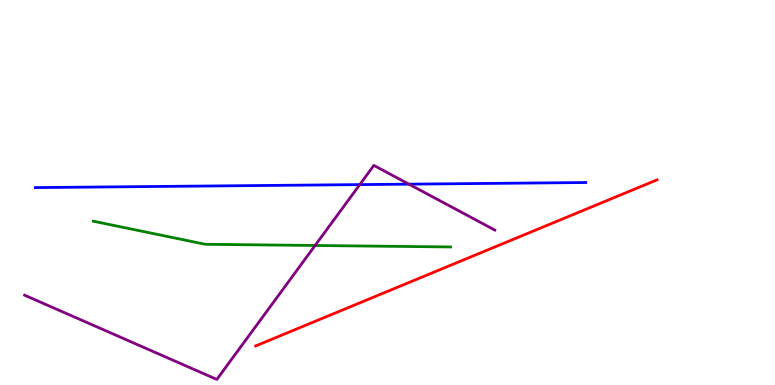[{'lines': ['blue', 'red'], 'intersections': []}, {'lines': ['green', 'red'], 'intersections': []}, {'lines': ['purple', 'red'], 'intersections': []}, {'lines': ['blue', 'green'], 'intersections': []}, {'lines': ['blue', 'purple'], 'intersections': [{'x': 4.64, 'y': 5.21}, {'x': 5.28, 'y': 5.22}]}, {'lines': ['green', 'purple'], 'intersections': [{'x': 4.07, 'y': 3.62}]}]